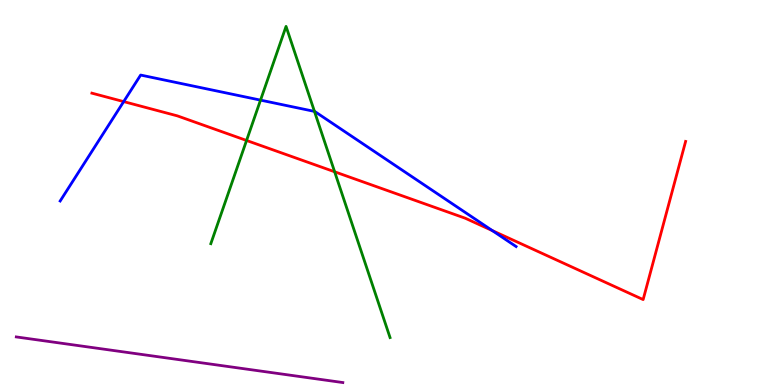[{'lines': ['blue', 'red'], 'intersections': [{'x': 1.6, 'y': 7.36}, {'x': 6.35, 'y': 4.01}]}, {'lines': ['green', 'red'], 'intersections': [{'x': 3.18, 'y': 6.35}, {'x': 4.32, 'y': 5.54}]}, {'lines': ['purple', 'red'], 'intersections': []}, {'lines': ['blue', 'green'], 'intersections': [{'x': 3.36, 'y': 7.4}, {'x': 4.06, 'y': 7.11}]}, {'lines': ['blue', 'purple'], 'intersections': []}, {'lines': ['green', 'purple'], 'intersections': []}]